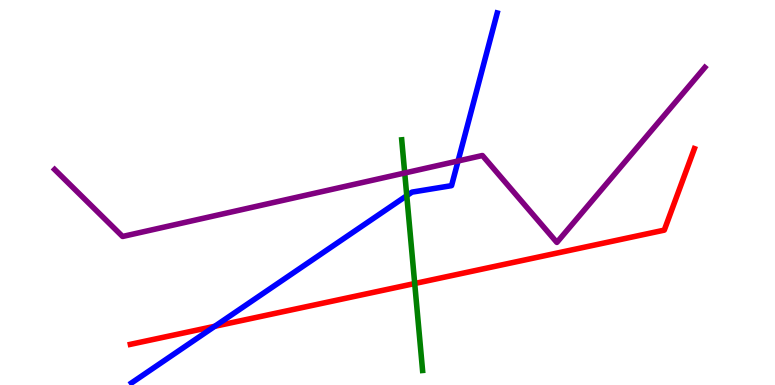[{'lines': ['blue', 'red'], 'intersections': [{'x': 2.77, 'y': 1.52}]}, {'lines': ['green', 'red'], 'intersections': [{'x': 5.35, 'y': 2.64}]}, {'lines': ['purple', 'red'], 'intersections': []}, {'lines': ['blue', 'green'], 'intersections': [{'x': 5.25, 'y': 4.92}]}, {'lines': ['blue', 'purple'], 'intersections': [{'x': 5.91, 'y': 5.82}]}, {'lines': ['green', 'purple'], 'intersections': [{'x': 5.22, 'y': 5.51}]}]